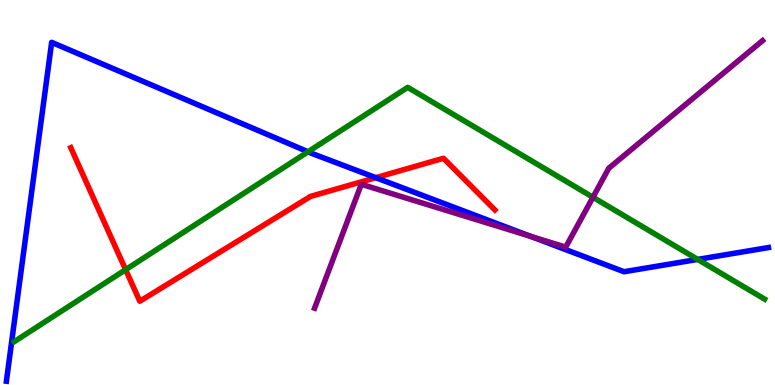[{'lines': ['blue', 'red'], 'intersections': [{'x': 4.85, 'y': 5.38}]}, {'lines': ['green', 'red'], 'intersections': [{'x': 1.62, 'y': 3.0}]}, {'lines': ['purple', 'red'], 'intersections': []}, {'lines': ['blue', 'green'], 'intersections': [{'x': 3.97, 'y': 6.06}, {'x': 9.0, 'y': 3.26}]}, {'lines': ['blue', 'purple'], 'intersections': [{'x': 6.85, 'y': 3.86}]}, {'lines': ['green', 'purple'], 'intersections': [{'x': 7.65, 'y': 4.88}]}]